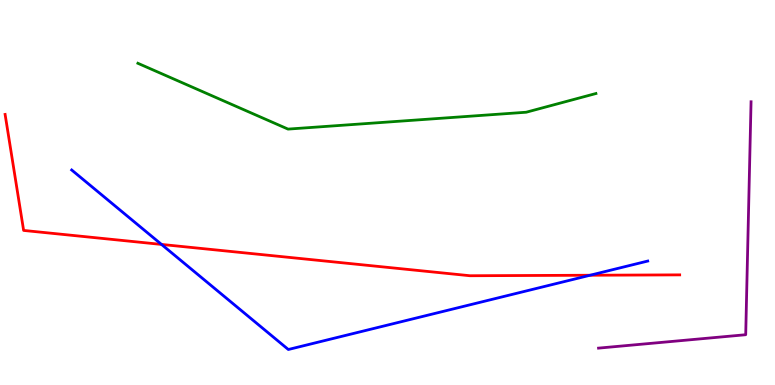[{'lines': ['blue', 'red'], 'intersections': [{'x': 2.08, 'y': 3.65}, {'x': 7.61, 'y': 2.85}]}, {'lines': ['green', 'red'], 'intersections': []}, {'lines': ['purple', 'red'], 'intersections': []}, {'lines': ['blue', 'green'], 'intersections': []}, {'lines': ['blue', 'purple'], 'intersections': []}, {'lines': ['green', 'purple'], 'intersections': []}]